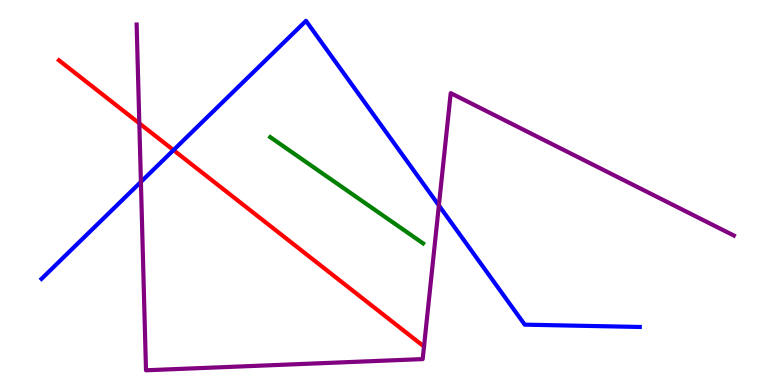[{'lines': ['blue', 'red'], 'intersections': [{'x': 2.24, 'y': 6.1}]}, {'lines': ['green', 'red'], 'intersections': []}, {'lines': ['purple', 'red'], 'intersections': [{'x': 1.8, 'y': 6.8}]}, {'lines': ['blue', 'green'], 'intersections': []}, {'lines': ['blue', 'purple'], 'intersections': [{'x': 1.82, 'y': 5.28}, {'x': 5.66, 'y': 4.66}]}, {'lines': ['green', 'purple'], 'intersections': []}]